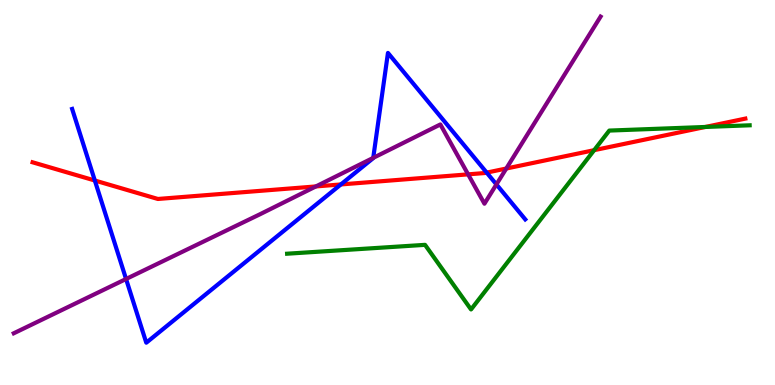[{'lines': ['blue', 'red'], 'intersections': [{'x': 1.22, 'y': 5.31}, {'x': 4.4, 'y': 5.21}, {'x': 6.28, 'y': 5.52}]}, {'lines': ['green', 'red'], 'intersections': [{'x': 7.67, 'y': 6.1}, {'x': 9.1, 'y': 6.7}]}, {'lines': ['purple', 'red'], 'intersections': [{'x': 4.08, 'y': 5.16}, {'x': 6.04, 'y': 5.47}, {'x': 6.53, 'y': 5.62}]}, {'lines': ['blue', 'green'], 'intersections': []}, {'lines': ['blue', 'purple'], 'intersections': [{'x': 1.63, 'y': 2.75}, {'x': 4.82, 'y': 5.9}, {'x': 6.41, 'y': 5.21}]}, {'lines': ['green', 'purple'], 'intersections': []}]